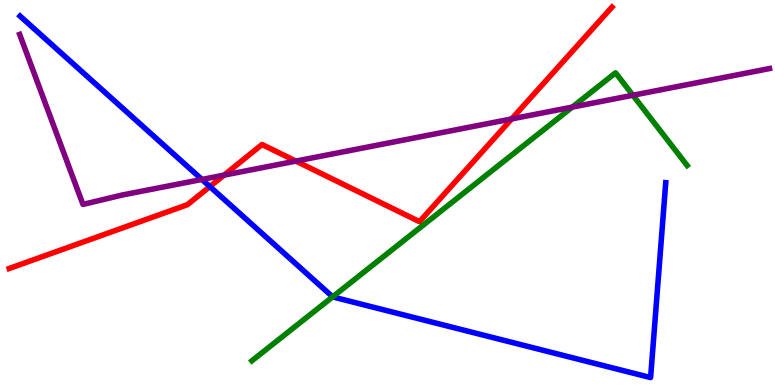[{'lines': ['blue', 'red'], 'intersections': [{'x': 2.71, 'y': 5.15}]}, {'lines': ['green', 'red'], 'intersections': []}, {'lines': ['purple', 'red'], 'intersections': [{'x': 2.89, 'y': 5.45}, {'x': 3.82, 'y': 5.82}, {'x': 6.6, 'y': 6.91}]}, {'lines': ['blue', 'green'], 'intersections': [{'x': 4.29, 'y': 2.29}]}, {'lines': ['blue', 'purple'], 'intersections': [{'x': 2.61, 'y': 5.34}]}, {'lines': ['green', 'purple'], 'intersections': [{'x': 7.38, 'y': 7.22}, {'x': 8.17, 'y': 7.53}]}]